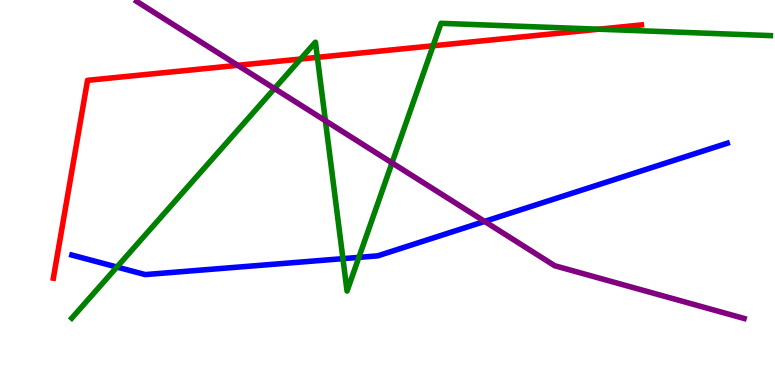[{'lines': ['blue', 'red'], 'intersections': []}, {'lines': ['green', 'red'], 'intersections': [{'x': 3.88, 'y': 8.47}, {'x': 4.09, 'y': 8.51}, {'x': 5.59, 'y': 8.81}, {'x': 7.73, 'y': 9.24}]}, {'lines': ['purple', 'red'], 'intersections': [{'x': 3.07, 'y': 8.3}]}, {'lines': ['blue', 'green'], 'intersections': [{'x': 1.51, 'y': 3.06}, {'x': 4.42, 'y': 3.28}, {'x': 4.63, 'y': 3.32}]}, {'lines': ['blue', 'purple'], 'intersections': [{'x': 6.25, 'y': 4.25}]}, {'lines': ['green', 'purple'], 'intersections': [{'x': 3.54, 'y': 7.7}, {'x': 4.2, 'y': 6.86}, {'x': 5.06, 'y': 5.77}]}]